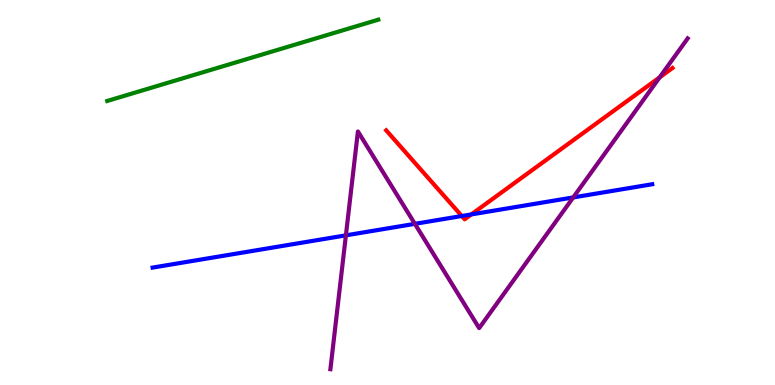[{'lines': ['blue', 'red'], 'intersections': [{'x': 5.96, 'y': 4.39}, {'x': 6.08, 'y': 4.43}]}, {'lines': ['green', 'red'], 'intersections': []}, {'lines': ['purple', 'red'], 'intersections': [{'x': 8.51, 'y': 7.99}]}, {'lines': ['blue', 'green'], 'intersections': []}, {'lines': ['blue', 'purple'], 'intersections': [{'x': 4.46, 'y': 3.89}, {'x': 5.35, 'y': 4.19}, {'x': 7.4, 'y': 4.87}]}, {'lines': ['green', 'purple'], 'intersections': []}]